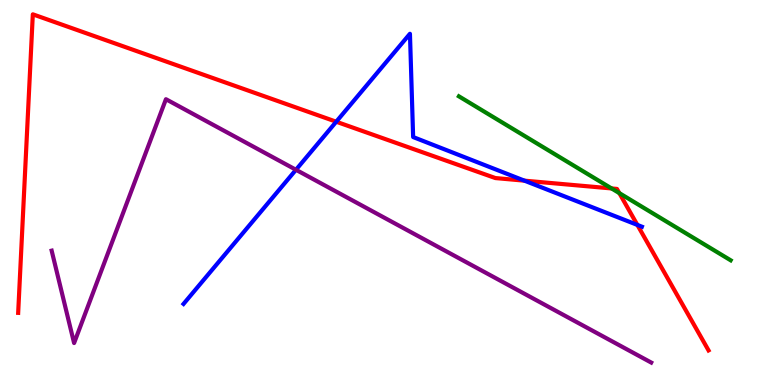[{'lines': ['blue', 'red'], 'intersections': [{'x': 4.34, 'y': 6.84}, {'x': 6.77, 'y': 5.31}, {'x': 8.22, 'y': 4.16}]}, {'lines': ['green', 'red'], 'intersections': [{'x': 7.89, 'y': 5.11}, {'x': 7.99, 'y': 4.98}]}, {'lines': ['purple', 'red'], 'intersections': []}, {'lines': ['blue', 'green'], 'intersections': []}, {'lines': ['blue', 'purple'], 'intersections': [{'x': 3.82, 'y': 5.59}]}, {'lines': ['green', 'purple'], 'intersections': []}]